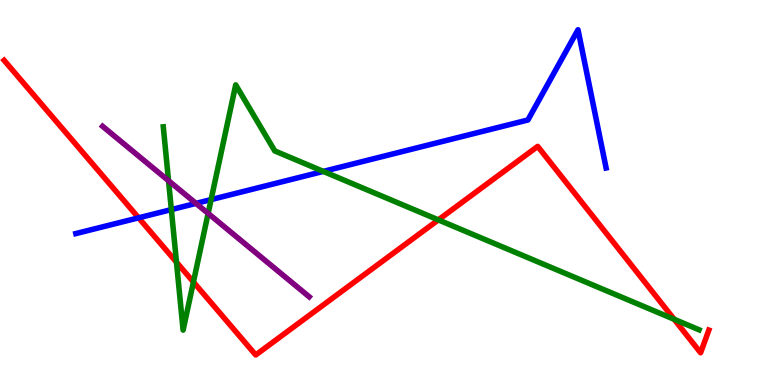[{'lines': ['blue', 'red'], 'intersections': [{'x': 1.79, 'y': 4.34}]}, {'lines': ['green', 'red'], 'intersections': [{'x': 2.28, 'y': 3.19}, {'x': 2.5, 'y': 2.67}, {'x': 5.66, 'y': 4.29}, {'x': 8.7, 'y': 1.71}]}, {'lines': ['purple', 'red'], 'intersections': []}, {'lines': ['blue', 'green'], 'intersections': [{'x': 2.21, 'y': 4.56}, {'x': 2.72, 'y': 4.82}, {'x': 4.17, 'y': 5.55}]}, {'lines': ['blue', 'purple'], 'intersections': [{'x': 2.53, 'y': 4.72}]}, {'lines': ['green', 'purple'], 'intersections': [{'x': 2.17, 'y': 5.31}, {'x': 2.69, 'y': 4.46}]}]